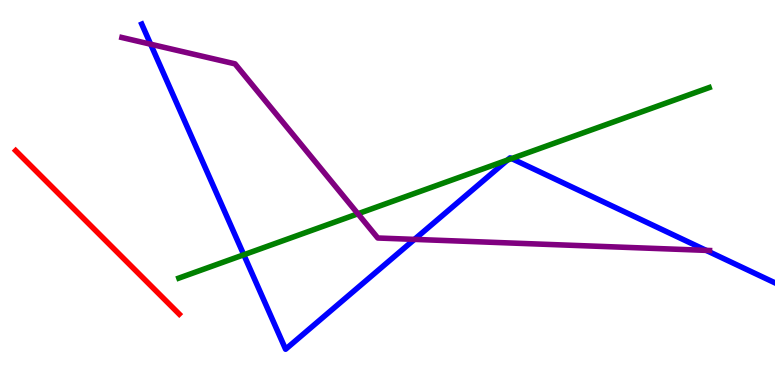[{'lines': ['blue', 'red'], 'intersections': []}, {'lines': ['green', 'red'], 'intersections': []}, {'lines': ['purple', 'red'], 'intersections': []}, {'lines': ['blue', 'green'], 'intersections': [{'x': 3.15, 'y': 3.38}, {'x': 6.55, 'y': 5.84}, {'x': 6.6, 'y': 5.88}]}, {'lines': ['blue', 'purple'], 'intersections': [{'x': 1.94, 'y': 8.85}, {'x': 5.35, 'y': 3.78}, {'x': 9.11, 'y': 3.5}]}, {'lines': ['green', 'purple'], 'intersections': [{'x': 4.62, 'y': 4.45}]}]